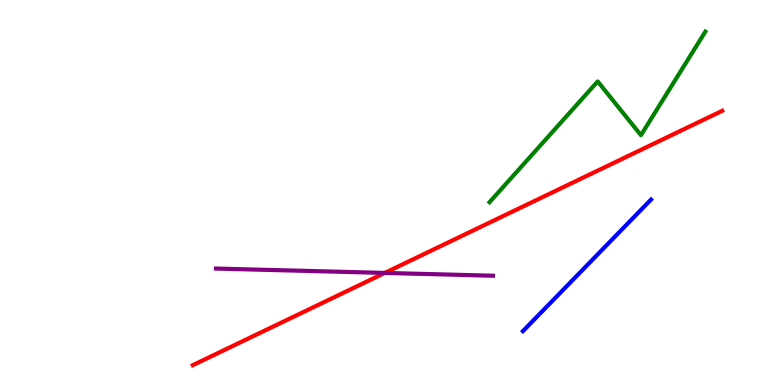[{'lines': ['blue', 'red'], 'intersections': []}, {'lines': ['green', 'red'], 'intersections': []}, {'lines': ['purple', 'red'], 'intersections': [{'x': 4.97, 'y': 2.91}]}, {'lines': ['blue', 'green'], 'intersections': []}, {'lines': ['blue', 'purple'], 'intersections': []}, {'lines': ['green', 'purple'], 'intersections': []}]